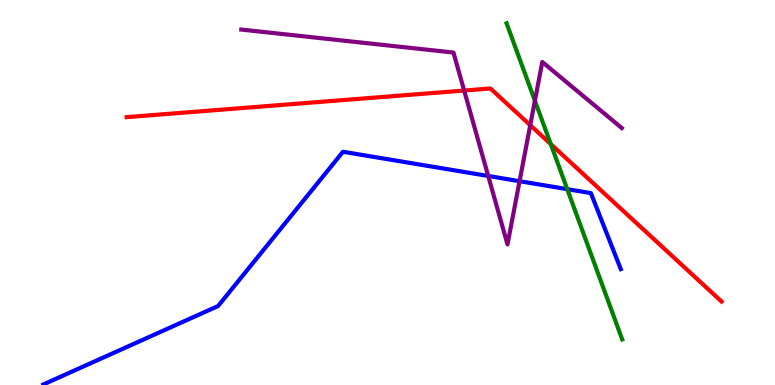[{'lines': ['blue', 'red'], 'intersections': []}, {'lines': ['green', 'red'], 'intersections': [{'x': 7.11, 'y': 6.26}]}, {'lines': ['purple', 'red'], 'intersections': [{'x': 5.99, 'y': 7.65}, {'x': 6.84, 'y': 6.75}]}, {'lines': ['blue', 'green'], 'intersections': [{'x': 7.32, 'y': 5.09}]}, {'lines': ['blue', 'purple'], 'intersections': [{'x': 6.3, 'y': 5.43}, {'x': 6.7, 'y': 5.29}]}, {'lines': ['green', 'purple'], 'intersections': [{'x': 6.9, 'y': 7.38}]}]